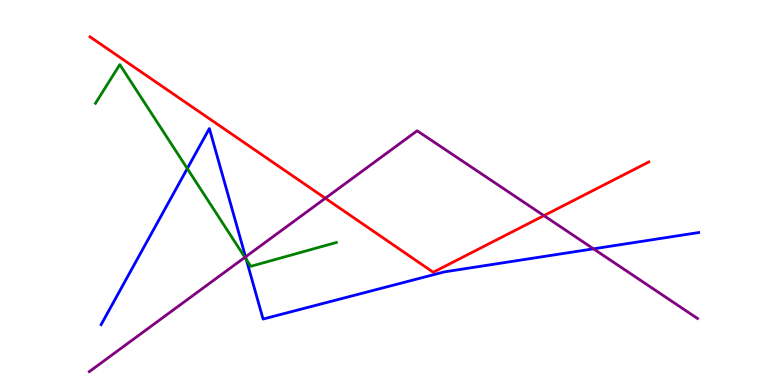[{'lines': ['blue', 'red'], 'intersections': []}, {'lines': ['green', 'red'], 'intersections': []}, {'lines': ['purple', 'red'], 'intersections': [{'x': 4.2, 'y': 4.85}, {'x': 7.02, 'y': 4.4}]}, {'lines': ['blue', 'green'], 'intersections': [{'x': 2.42, 'y': 5.62}, {'x': 3.18, 'y': 3.26}]}, {'lines': ['blue', 'purple'], 'intersections': [{'x': 3.17, 'y': 3.33}, {'x': 7.66, 'y': 3.54}]}, {'lines': ['green', 'purple'], 'intersections': [{'x': 3.16, 'y': 3.32}]}]